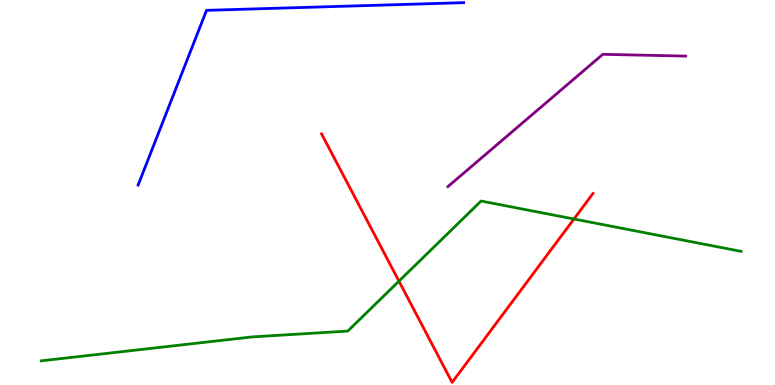[{'lines': ['blue', 'red'], 'intersections': []}, {'lines': ['green', 'red'], 'intersections': [{'x': 5.15, 'y': 2.7}, {'x': 7.41, 'y': 4.31}]}, {'lines': ['purple', 'red'], 'intersections': []}, {'lines': ['blue', 'green'], 'intersections': []}, {'lines': ['blue', 'purple'], 'intersections': []}, {'lines': ['green', 'purple'], 'intersections': []}]